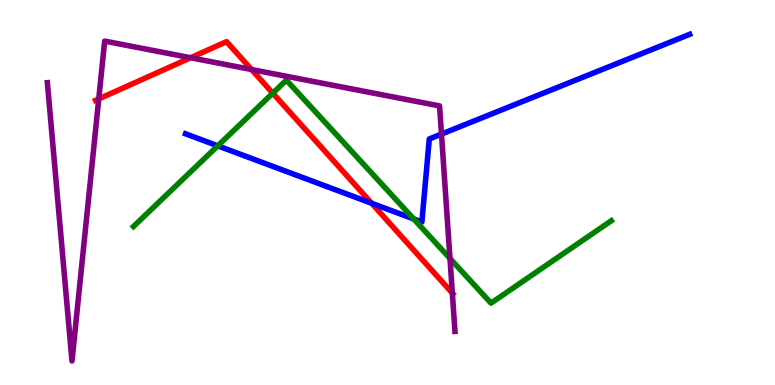[{'lines': ['blue', 'red'], 'intersections': [{'x': 4.8, 'y': 4.72}]}, {'lines': ['green', 'red'], 'intersections': [{'x': 3.52, 'y': 7.58}]}, {'lines': ['purple', 'red'], 'intersections': [{'x': 1.27, 'y': 7.43}, {'x': 2.46, 'y': 8.5}, {'x': 3.25, 'y': 8.19}, {'x': 5.84, 'y': 2.39}]}, {'lines': ['blue', 'green'], 'intersections': [{'x': 2.81, 'y': 6.21}, {'x': 5.34, 'y': 4.31}]}, {'lines': ['blue', 'purple'], 'intersections': [{'x': 5.7, 'y': 6.52}]}, {'lines': ['green', 'purple'], 'intersections': [{'x': 5.81, 'y': 3.29}]}]